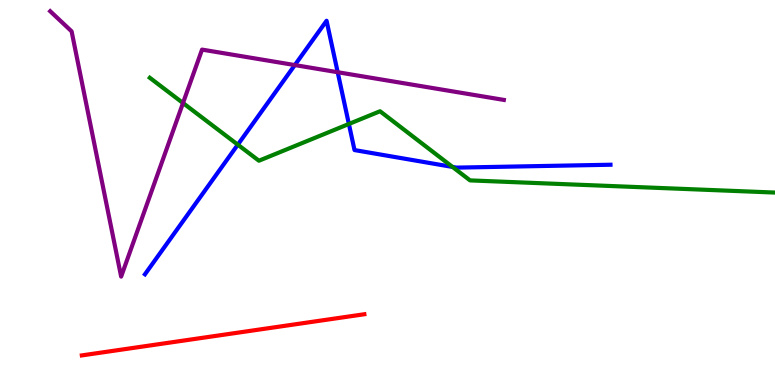[{'lines': ['blue', 'red'], 'intersections': []}, {'lines': ['green', 'red'], 'intersections': []}, {'lines': ['purple', 'red'], 'intersections': []}, {'lines': ['blue', 'green'], 'intersections': [{'x': 3.07, 'y': 6.24}, {'x': 4.5, 'y': 6.78}, {'x': 5.84, 'y': 5.66}]}, {'lines': ['blue', 'purple'], 'intersections': [{'x': 3.8, 'y': 8.31}, {'x': 4.36, 'y': 8.12}]}, {'lines': ['green', 'purple'], 'intersections': [{'x': 2.36, 'y': 7.32}]}]